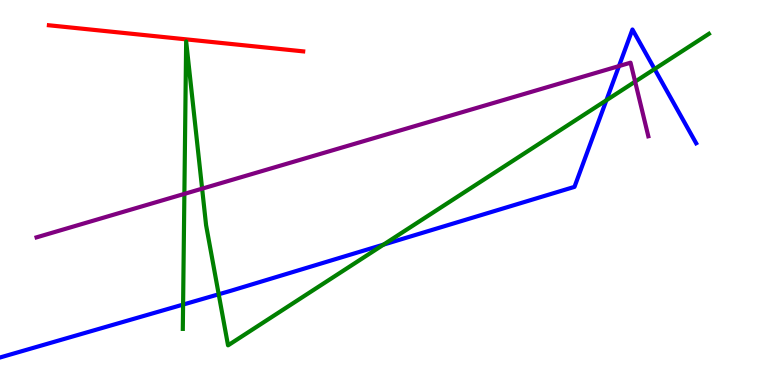[{'lines': ['blue', 'red'], 'intersections': []}, {'lines': ['green', 'red'], 'intersections': []}, {'lines': ['purple', 'red'], 'intersections': []}, {'lines': ['blue', 'green'], 'intersections': [{'x': 2.36, 'y': 2.09}, {'x': 2.82, 'y': 2.36}, {'x': 4.95, 'y': 3.65}, {'x': 7.82, 'y': 7.4}, {'x': 8.45, 'y': 8.21}]}, {'lines': ['blue', 'purple'], 'intersections': [{'x': 7.99, 'y': 8.28}]}, {'lines': ['green', 'purple'], 'intersections': [{'x': 2.38, 'y': 4.96}, {'x': 2.61, 'y': 5.1}, {'x': 8.2, 'y': 7.88}]}]